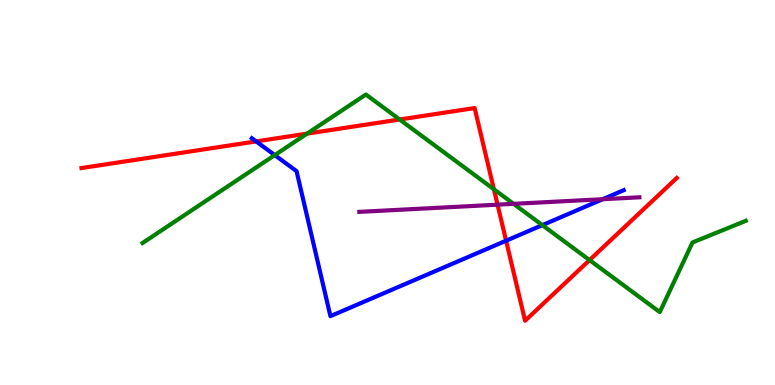[{'lines': ['blue', 'red'], 'intersections': [{'x': 3.31, 'y': 6.33}, {'x': 6.53, 'y': 3.75}]}, {'lines': ['green', 'red'], 'intersections': [{'x': 3.96, 'y': 6.53}, {'x': 5.16, 'y': 6.9}, {'x': 6.37, 'y': 5.08}, {'x': 7.61, 'y': 3.24}]}, {'lines': ['purple', 'red'], 'intersections': [{'x': 6.42, 'y': 4.68}]}, {'lines': ['blue', 'green'], 'intersections': [{'x': 3.55, 'y': 5.97}, {'x': 7.0, 'y': 4.15}]}, {'lines': ['blue', 'purple'], 'intersections': [{'x': 7.78, 'y': 4.83}]}, {'lines': ['green', 'purple'], 'intersections': [{'x': 6.63, 'y': 4.71}]}]